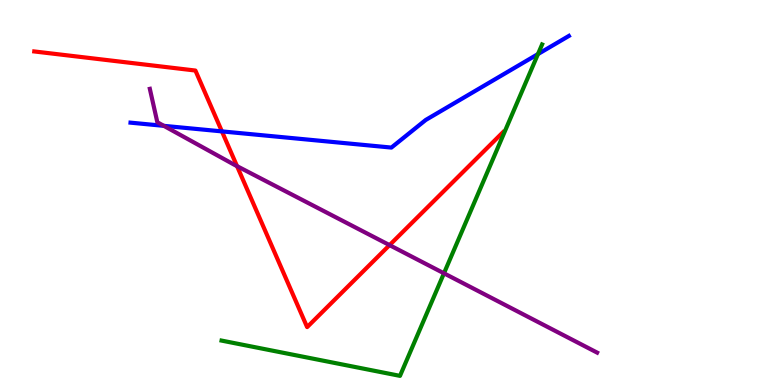[{'lines': ['blue', 'red'], 'intersections': [{'x': 2.86, 'y': 6.59}]}, {'lines': ['green', 'red'], 'intersections': []}, {'lines': ['purple', 'red'], 'intersections': [{'x': 3.06, 'y': 5.68}, {'x': 5.03, 'y': 3.63}]}, {'lines': ['blue', 'green'], 'intersections': [{'x': 6.94, 'y': 8.6}]}, {'lines': ['blue', 'purple'], 'intersections': [{'x': 2.11, 'y': 6.73}]}, {'lines': ['green', 'purple'], 'intersections': [{'x': 5.73, 'y': 2.9}]}]